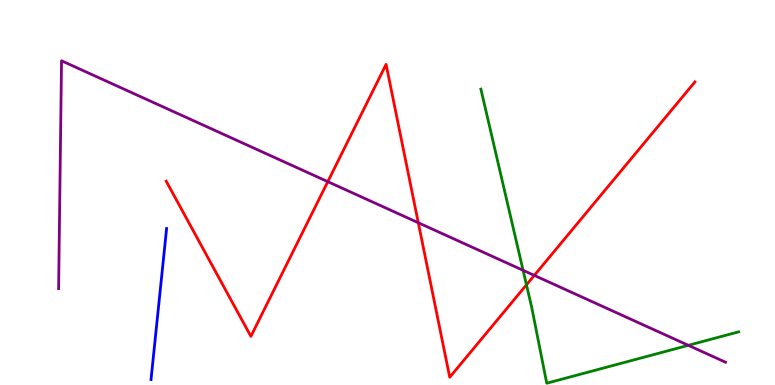[{'lines': ['blue', 'red'], 'intersections': []}, {'lines': ['green', 'red'], 'intersections': [{'x': 6.79, 'y': 2.6}]}, {'lines': ['purple', 'red'], 'intersections': [{'x': 4.23, 'y': 5.28}, {'x': 5.4, 'y': 4.21}, {'x': 6.89, 'y': 2.85}]}, {'lines': ['blue', 'green'], 'intersections': []}, {'lines': ['blue', 'purple'], 'intersections': []}, {'lines': ['green', 'purple'], 'intersections': [{'x': 6.75, 'y': 2.98}, {'x': 8.88, 'y': 1.03}]}]